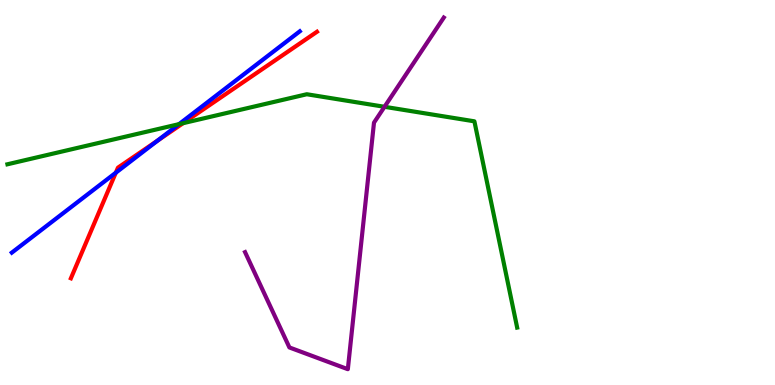[{'lines': ['blue', 'red'], 'intersections': [{'x': 1.49, 'y': 5.51}, {'x': 2.03, 'y': 6.35}]}, {'lines': ['green', 'red'], 'intersections': [{'x': 2.36, 'y': 6.8}]}, {'lines': ['purple', 'red'], 'intersections': []}, {'lines': ['blue', 'green'], 'intersections': [{'x': 2.31, 'y': 6.78}]}, {'lines': ['blue', 'purple'], 'intersections': []}, {'lines': ['green', 'purple'], 'intersections': [{'x': 4.96, 'y': 7.23}]}]